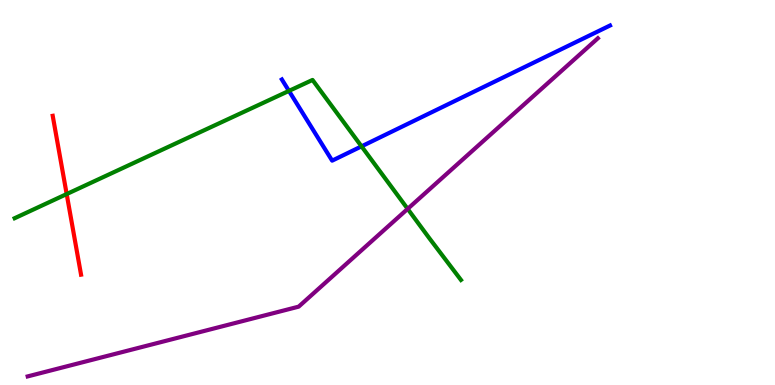[{'lines': ['blue', 'red'], 'intersections': []}, {'lines': ['green', 'red'], 'intersections': [{'x': 0.86, 'y': 4.96}]}, {'lines': ['purple', 'red'], 'intersections': []}, {'lines': ['blue', 'green'], 'intersections': [{'x': 3.73, 'y': 7.64}, {'x': 4.66, 'y': 6.2}]}, {'lines': ['blue', 'purple'], 'intersections': []}, {'lines': ['green', 'purple'], 'intersections': [{'x': 5.26, 'y': 4.57}]}]